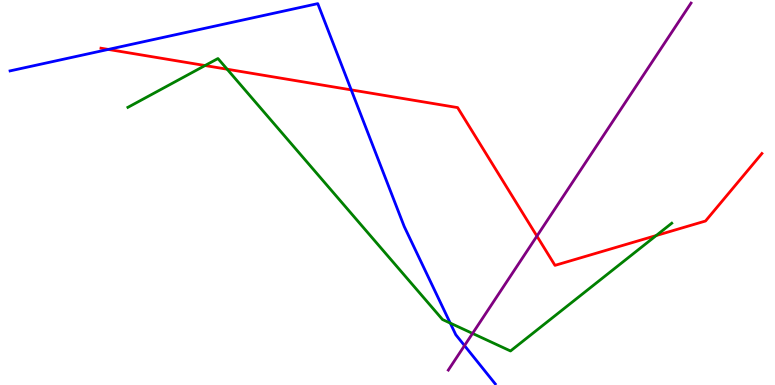[{'lines': ['blue', 'red'], 'intersections': [{'x': 1.4, 'y': 8.72}, {'x': 4.53, 'y': 7.67}]}, {'lines': ['green', 'red'], 'intersections': [{'x': 2.65, 'y': 8.3}, {'x': 2.93, 'y': 8.2}, {'x': 8.47, 'y': 3.88}]}, {'lines': ['purple', 'red'], 'intersections': [{'x': 6.93, 'y': 3.87}]}, {'lines': ['blue', 'green'], 'intersections': [{'x': 5.81, 'y': 1.61}]}, {'lines': ['blue', 'purple'], 'intersections': [{'x': 5.99, 'y': 1.02}]}, {'lines': ['green', 'purple'], 'intersections': [{'x': 6.1, 'y': 1.34}]}]